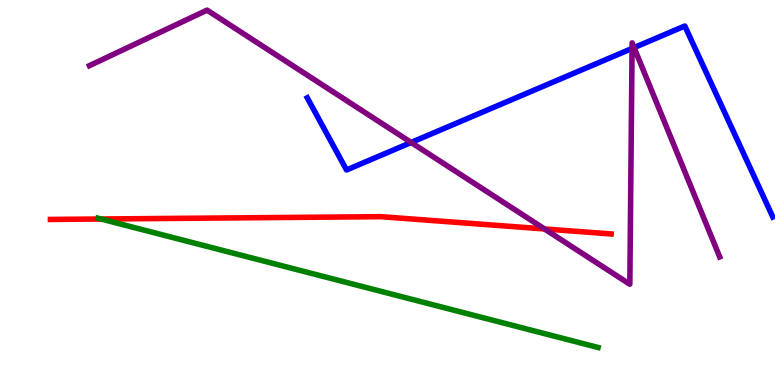[{'lines': ['blue', 'red'], 'intersections': []}, {'lines': ['green', 'red'], 'intersections': [{'x': 1.3, 'y': 4.31}]}, {'lines': ['purple', 'red'], 'intersections': [{'x': 7.03, 'y': 4.05}]}, {'lines': ['blue', 'green'], 'intersections': []}, {'lines': ['blue', 'purple'], 'intersections': [{'x': 5.31, 'y': 6.3}, {'x': 8.16, 'y': 8.74}, {'x': 8.18, 'y': 8.76}]}, {'lines': ['green', 'purple'], 'intersections': []}]